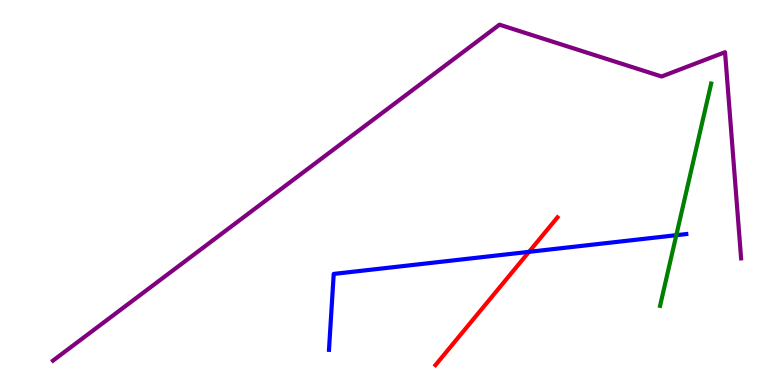[{'lines': ['blue', 'red'], 'intersections': [{'x': 6.83, 'y': 3.46}]}, {'lines': ['green', 'red'], 'intersections': []}, {'lines': ['purple', 'red'], 'intersections': []}, {'lines': ['blue', 'green'], 'intersections': [{'x': 8.73, 'y': 3.89}]}, {'lines': ['blue', 'purple'], 'intersections': []}, {'lines': ['green', 'purple'], 'intersections': []}]